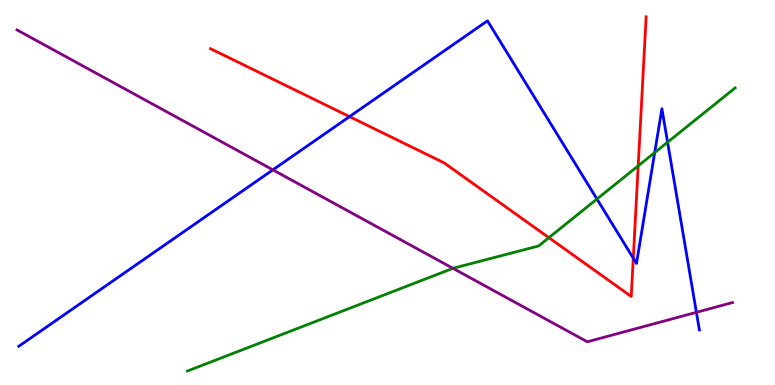[{'lines': ['blue', 'red'], 'intersections': [{'x': 4.51, 'y': 6.97}, {'x': 8.17, 'y': 3.29}]}, {'lines': ['green', 'red'], 'intersections': [{'x': 7.08, 'y': 3.83}, {'x': 8.23, 'y': 5.69}]}, {'lines': ['purple', 'red'], 'intersections': []}, {'lines': ['blue', 'green'], 'intersections': [{'x': 7.7, 'y': 4.83}, {'x': 8.45, 'y': 6.04}, {'x': 8.61, 'y': 6.31}]}, {'lines': ['blue', 'purple'], 'intersections': [{'x': 3.52, 'y': 5.59}, {'x': 8.99, 'y': 1.89}]}, {'lines': ['green', 'purple'], 'intersections': [{'x': 5.84, 'y': 3.03}]}]